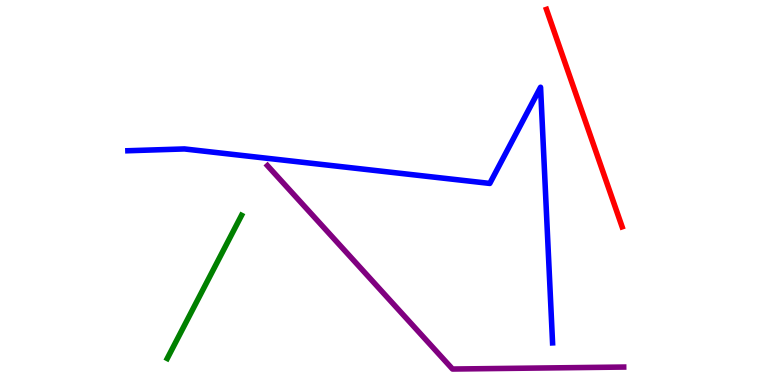[{'lines': ['blue', 'red'], 'intersections': []}, {'lines': ['green', 'red'], 'intersections': []}, {'lines': ['purple', 'red'], 'intersections': []}, {'lines': ['blue', 'green'], 'intersections': []}, {'lines': ['blue', 'purple'], 'intersections': []}, {'lines': ['green', 'purple'], 'intersections': []}]